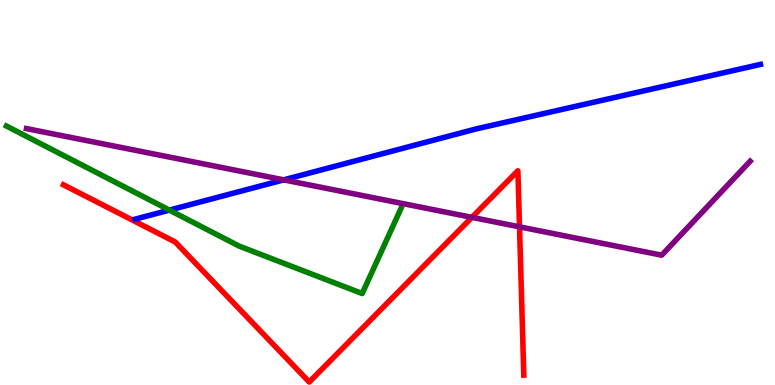[{'lines': ['blue', 'red'], 'intersections': []}, {'lines': ['green', 'red'], 'intersections': []}, {'lines': ['purple', 'red'], 'intersections': [{'x': 6.09, 'y': 4.35}, {'x': 6.7, 'y': 4.11}]}, {'lines': ['blue', 'green'], 'intersections': [{'x': 2.19, 'y': 4.54}]}, {'lines': ['blue', 'purple'], 'intersections': [{'x': 3.66, 'y': 5.33}]}, {'lines': ['green', 'purple'], 'intersections': []}]